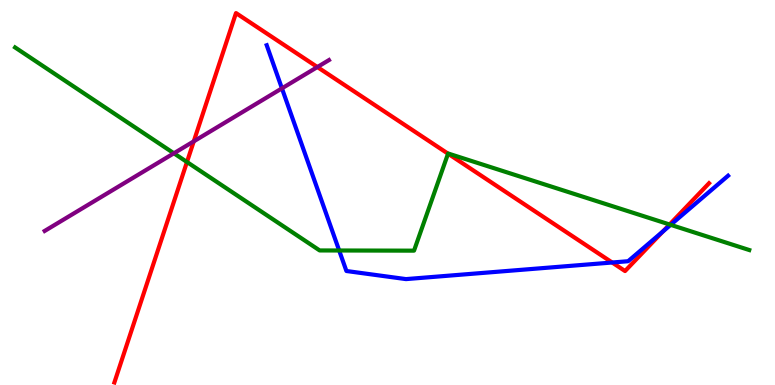[{'lines': ['blue', 'red'], 'intersections': [{'x': 7.9, 'y': 3.18}, {'x': 8.55, 'y': 3.99}]}, {'lines': ['green', 'red'], 'intersections': [{'x': 2.41, 'y': 5.79}, {'x': 5.78, 'y': 6.01}, {'x': 8.64, 'y': 4.17}]}, {'lines': ['purple', 'red'], 'intersections': [{'x': 2.5, 'y': 6.33}, {'x': 4.1, 'y': 8.26}]}, {'lines': ['blue', 'green'], 'intersections': [{'x': 4.38, 'y': 3.49}, {'x': 8.65, 'y': 4.16}]}, {'lines': ['blue', 'purple'], 'intersections': [{'x': 3.64, 'y': 7.71}]}, {'lines': ['green', 'purple'], 'intersections': [{'x': 2.24, 'y': 6.02}]}]